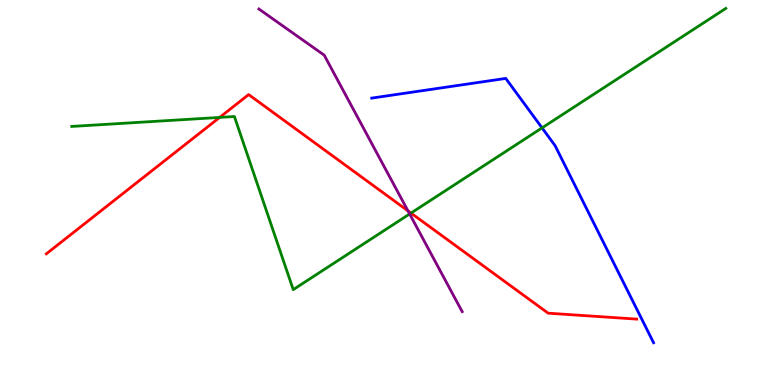[{'lines': ['blue', 'red'], 'intersections': []}, {'lines': ['green', 'red'], 'intersections': [{'x': 2.83, 'y': 6.95}, {'x': 5.3, 'y': 4.47}]}, {'lines': ['purple', 'red'], 'intersections': [{'x': 5.26, 'y': 4.52}]}, {'lines': ['blue', 'green'], 'intersections': [{'x': 6.99, 'y': 6.68}]}, {'lines': ['blue', 'purple'], 'intersections': []}, {'lines': ['green', 'purple'], 'intersections': [{'x': 5.29, 'y': 4.44}]}]